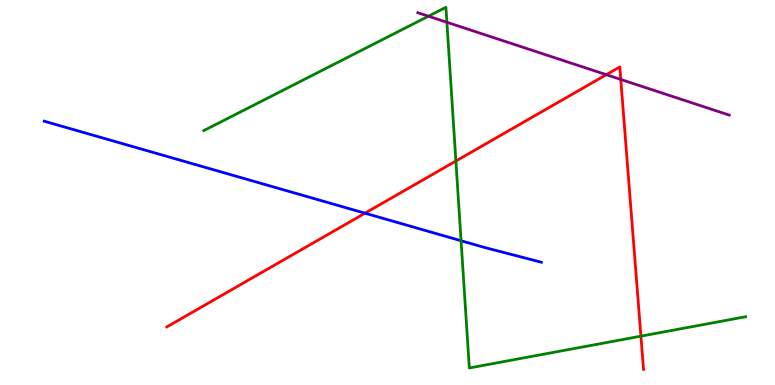[{'lines': ['blue', 'red'], 'intersections': [{'x': 4.71, 'y': 4.46}]}, {'lines': ['green', 'red'], 'intersections': [{'x': 5.88, 'y': 5.82}, {'x': 8.27, 'y': 1.27}]}, {'lines': ['purple', 'red'], 'intersections': [{'x': 7.82, 'y': 8.06}, {'x': 8.01, 'y': 7.94}]}, {'lines': ['blue', 'green'], 'intersections': [{'x': 5.95, 'y': 3.75}]}, {'lines': ['blue', 'purple'], 'intersections': []}, {'lines': ['green', 'purple'], 'intersections': [{'x': 5.53, 'y': 9.58}, {'x': 5.77, 'y': 9.42}]}]